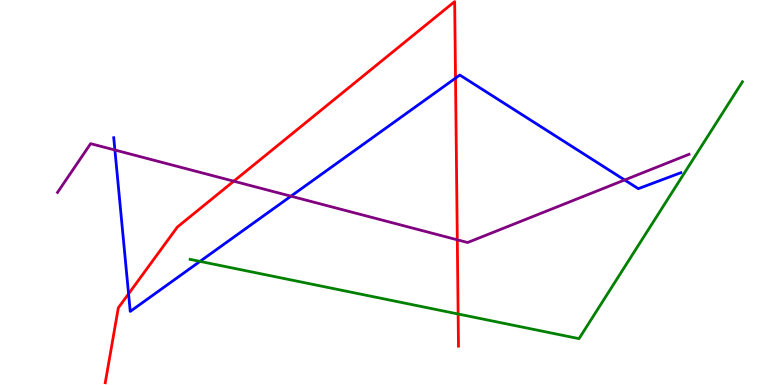[{'lines': ['blue', 'red'], 'intersections': [{'x': 1.66, 'y': 2.37}, {'x': 5.88, 'y': 7.97}]}, {'lines': ['green', 'red'], 'intersections': [{'x': 5.91, 'y': 1.84}]}, {'lines': ['purple', 'red'], 'intersections': [{'x': 3.02, 'y': 5.29}, {'x': 5.9, 'y': 3.77}]}, {'lines': ['blue', 'green'], 'intersections': [{'x': 2.58, 'y': 3.21}]}, {'lines': ['blue', 'purple'], 'intersections': [{'x': 1.48, 'y': 6.1}, {'x': 3.75, 'y': 4.9}, {'x': 8.06, 'y': 5.33}]}, {'lines': ['green', 'purple'], 'intersections': []}]